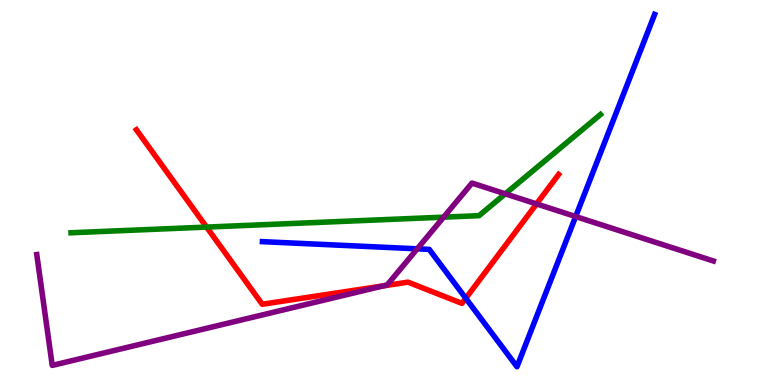[{'lines': ['blue', 'red'], 'intersections': [{'x': 6.01, 'y': 2.25}]}, {'lines': ['green', 'red'], 'intersections': [{'x': 2.67, 'y': 4.1}]}, {'lines': ['purple', 'red'], 'intersections': [{'x': 4.94, 'y': 2.57}, {'x': 6.92, 'y': 4.7}]}, {'lines': ['blue', 'green'], 'intersections': []}, {'lines': ['blue', 'purple'], 'intersections': [{'x': 5.38, 'y': 3.54}, {'x': 7.43, 'y': 4.38}]}, {'lines': ['green', 'purple'], 'intersections': [{'x': 5.72, 'y': 4.36}, {'x': 6.52, 'y': 4.97}]}]